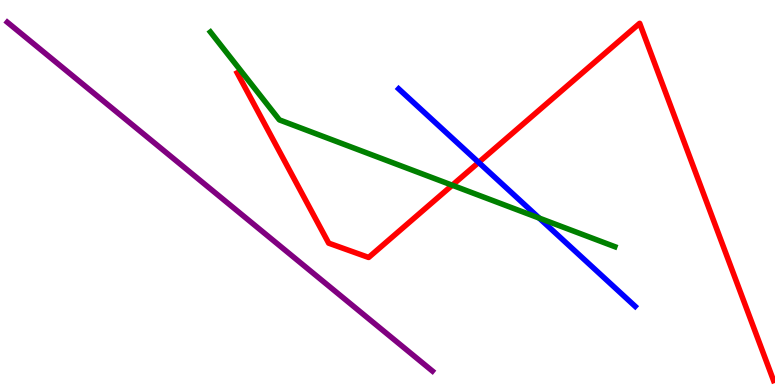[{'lines': ['blue', 'red'], 'intersections': [{'x': 6.18, 'y': 5.78}]}, {'lines': ['green', 'red'], 'intersections': [{'x': 5.84, 'y': 5.19}]}, {'lines': ['purple', 'red'], 'intersections': []}, {'lines': ['blue', 'green'], 'intersections': [{'x': 6.96, 'y': 4.34}]}, {'lines': ['blue', 'purple'], 'intersections': []}, {'lines': ['green', 'purple'], 'intersections': []}]